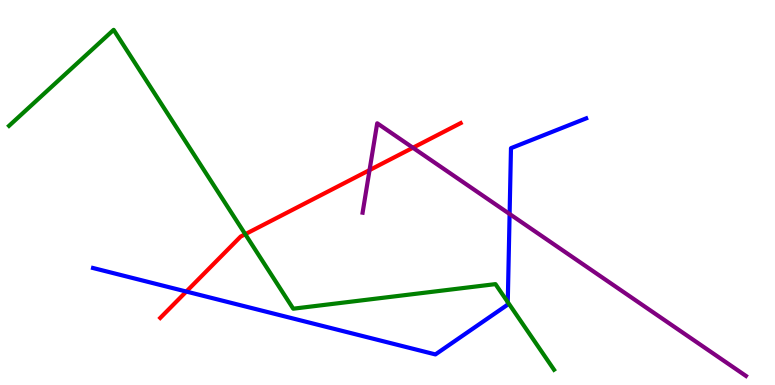[{'lines': ['blue', 'red'], 'intersections': [{'x': 2.4, 'y': 2.43}]}, {'lines': ['green', 'red'], 'intersections': [{'x': 3.16, 'y': 3.92}]}, {'lines': ['purple', 'red'], 'intersections': [{'x': 4.77, 'y': 5.58}, {'x': 5.33, 'y': 6.16}]}, {'lines': ['blue', 'green'], 'intersections': [{'x': 6.55, 'y': 2.15}]}, {'lines': ['blue', 'purple'], 'intersections': [{'x': 6.58, 'y': 4.44}]}, {'lines': ['green', 'purple'], 'intersections': []}]